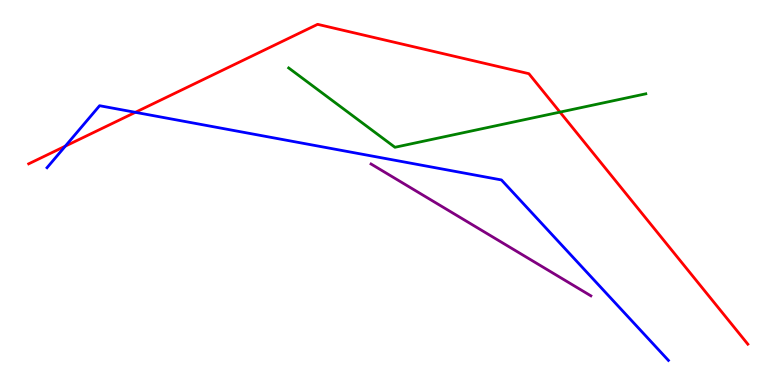[{'lines': ['blue', 'red'], 'intersections': [{'x': 0.843, 'y': 6.2}, {'x': 1.75, 'y': 7.08}]}, {'lines': ['green', 'red'], 'intersections': [{'x': 7.23, 'y': 7.09}]}, {'lines': ['purple', 'red'], 'intersections': []}, {'lines': ['blue', 'green'], 'intersections': []}, {'lines': ['blue', 'purple'], 'intersections': []}, {'lines': ['green', 'purple'], 'intersections': []}]